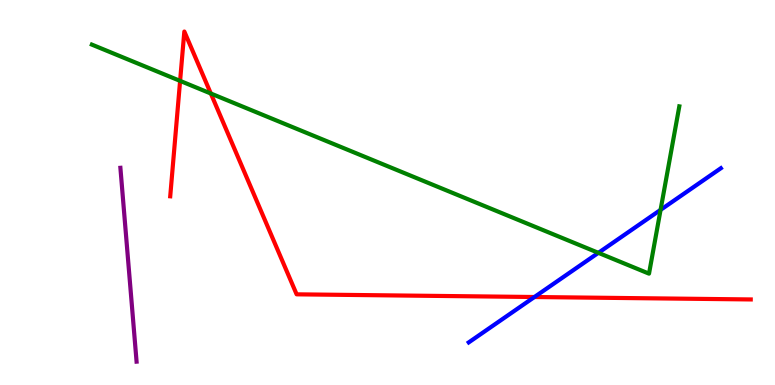[{'lines': ['blue', 'red'], 'intersections': [{'x': 6.9, 'y': 2.29}]}, {'lines': ['green', 'red'], 'intersections': [{'x': 2.32, 'y': 7.9}, {'x': 2.72, 'y': 7.57}]}, {'lines': ['purple', 'red'], 'intersections': []}, {'lines': ['blue', 'green'], 'intersections': [{'x': 7.72, 'y': 3.43}, {'x': 8.52, 'y': 4.55}]}, {'lines': ['blue', 'purple'], 'intersections': []}, {'lines': ['green', 'purple'], 'intersections': []}]